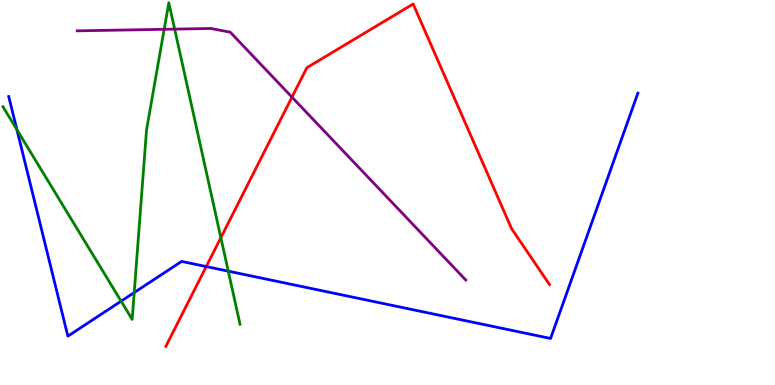[{'lines': ['blue', 'red'], 'intersections': [{'x': 2.66, 'y': 3.08}]}, {'lines': ['green', 'red'], 'intersections': [{'x': 2.85, 'y': 3.83}]}, {'lines': ['purple', 'red'], 'intersections': [{'x': 3.77, 'y': 7.48}]}, {'lines': ['blue', 'green'], 'intersections': [{'x': 0.218, 'y': 6.63}, {'x': 1.56, 'y': 2.18}, {'x': 1.73, 'y': 2.4}, {'x': 2.95, 'y': 2.96}]}, {'lines': ['blue', 'purple'], 'intersections': []}, {'lines': ['green', 'purple'], 'intersections': [{'x': 2.12, 'y': 9.24}, {'x': 2.25, 'y': 9.24}]}]